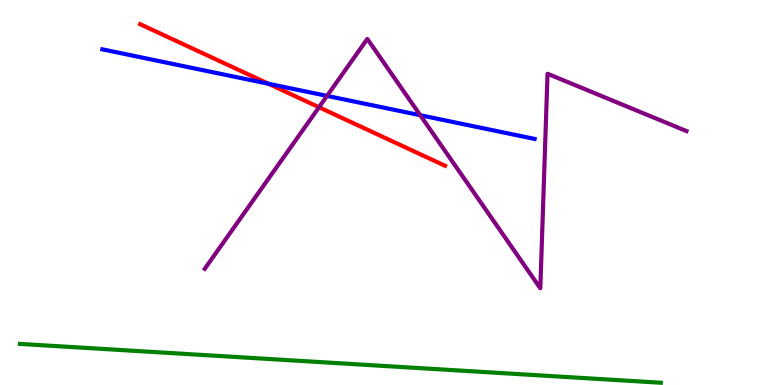[{'lines': ['blue', 'red'], 'intersections': [{'x': 3.46, 'y': 7.82}]}, {'lines': ['green', 'red'], 'intersections': []}, {'lines': ['purple', 'red'], 'intersections': [{'x': 4.12, 'y': 7.21}]}, {'lines': ['blue', 'green'], 'intersections': []}, {'lines': ['blue', 'purple'], 'intersections': [{'x': 4.22, 'y': 7.51}, {'x': 5.42, 'y': 7.01}]}, {'lines': ['green', 'purple'], 'intersections': []}]